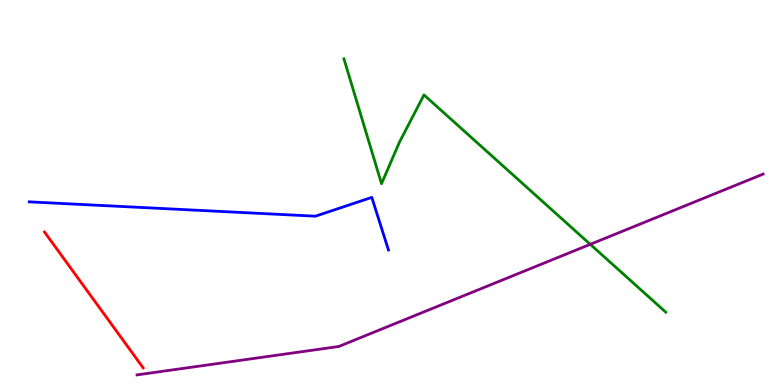[{'lines': ['blue', 'red'], 'intersections': []}, {'lines': ['green', 'red'], 'intersections': []}, {'lines': ['purple', 'red'], 'intersections': []}, {'lines': ['blue', 'green'], 'intersections': []}, {'lines': ['blue', 'purple'], 'intersections': []}, {'lines': ['green', 'purple'], 'intersections': [{'x': 7.62, 'y': 3.65}]}]